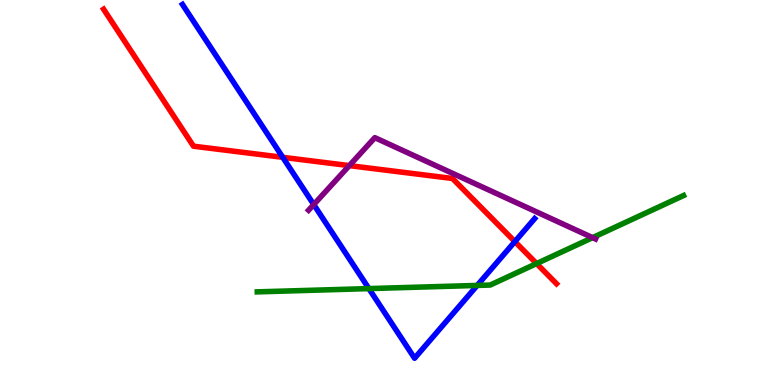[{'lines': ['blue', 'red'], 'intersections': [{'x': 3.65, 'y': 5.91}, {'x': 6.64, 'y': 3.72}]}, {'lines': ['green', 'red'], 'intersections': [{'x': 6.92, 'y': 3.15}]}, {'lines': ['purple', 'red'], 'intersections': [{'x': 4.51, 'y': 5.7}]}, {'lines': ['blue', 'green'], 'intersections': [{'x': 4.76, 'y': 2.5}, {'x': 6.16, 'y': 2.59}]}, {'lines': ['blue', 'purple'], 'intersections': [{'x': 4.05, 'y': 4.69}]}, {'lines': ['green', 'purple'], 'intersections': [{'x': 7.65, 'y': 3.83}]}]